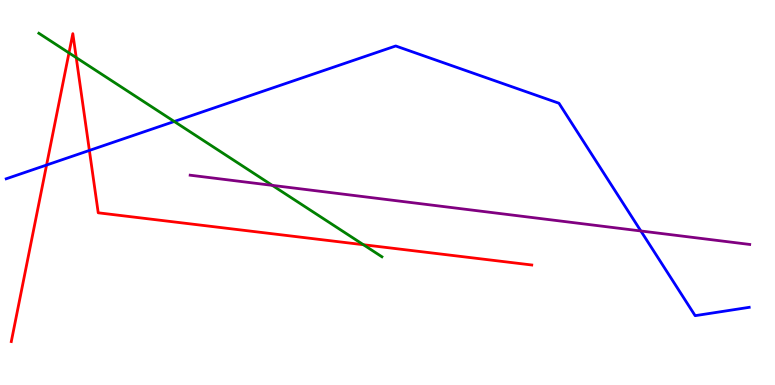[{'lines': ['blue', 'red'], 'intersections': [{'x': 0.601, 'y': 5.71}, {'x': 1.15, 'y': 6.09}]}, {'lines': ['green', 'red'], 'intersections': [{'x': 0.89, 'y': 8.63}, {'x': 0.984, 'y': 8.5}, {'x': 4.69, 'y': 3.64}]}, {'lines': ['purple', 'red'], 'intersections': []}, {'lines': ['blue', 'green'], 'intersections': [{'x': 2.25, 'y': 6.84}]}, {'lines': ['blue', 'purple'], 'intersections': [{'x': 8.27, 'y': 4.0}]}, {'lines': ['green', 'purple'], 'intersections': [{'x': 3.51, 'y': 5.19}]}]